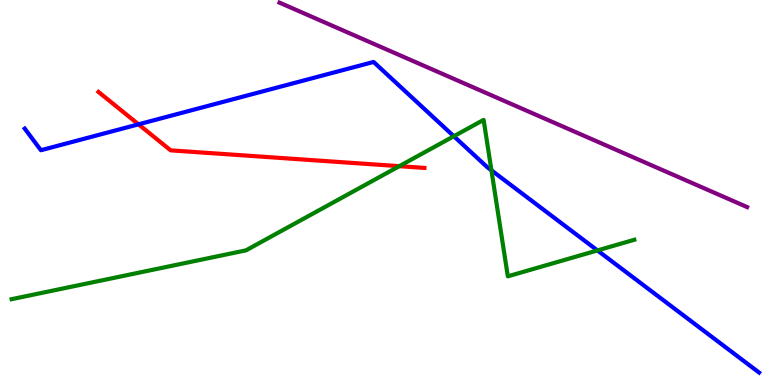[{'lines': ['blue', 'red'], 'intersections': [{'x': 1.79, 'y': 6.77}]}, {'lines': ['green', 'red'], 'intersections': [{'x': 5.15, 'y': 5.68}]}, {'lines': ['purple', 'red'], 'intersections': []}, {'lines': ['blue', 'green'], 'intersections': [{'x': 5.86, 'y': 6.46}, {'x': 6.34, 'y': 5.58}, {'x': 7.71, 'y': 3.5}]}, {'lines': ['blue', 'purple'], 'intersections': []}, {'lines': ['green', 'purple'], 'intersections': []}]